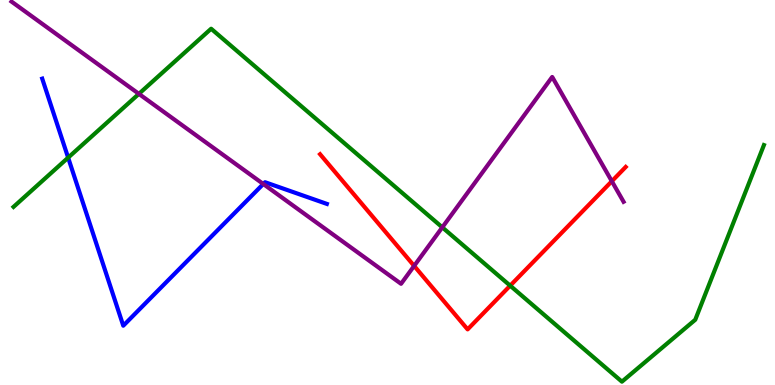[{'lines': ['blue', 'red'], 'intersections': []}, {'lines': ['green', 'red'], 'intersections': [{'x': 6.58, 'y': 2.58}]}, {'lines': ['purple', 'red'], 'intersections': [{'x': 5.34, 'y': 3.09}, {'x': 7.89, 'y': 5.29}]}, {'lines': ['blue', 'green'], 'intersections': [{'x': 0.879, 'y': 5.91}]}, {'lines': ['blue', 'purple'], 'intersections': [{'x': 3.4, 'y': 5.22}]}, {'lines': ['green', 'purple'], 'intersections': [{'x': 1.79, 'y': 7.56}, {'x': 5.71, 'y': 4.09}]}]